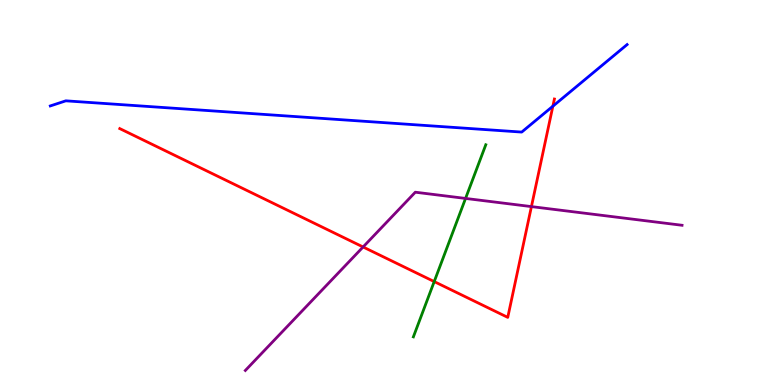[{'lines': ['blue', 'red'], 'intersections': [{'x': 7.13, 'y': 7.24}]}, {'lines': ['green', 'red'], 'intersections': [{'x': 5.6, 'y': 2.69}]}, {'lines': ['purple', 'red'], 'intersections': [{'x': 4.68, 'y': 3.58}, {'x': 6.86, 'y': 4.63}]}, {'lines': ['blue', 'green'], 'intersections': []}, {'lines': ['blue', 'purple'], 'intersections': []}, {'lines': ['green', 'purple'], 'intersections': [{'x': 6.01, 'y': 4.85}]}]